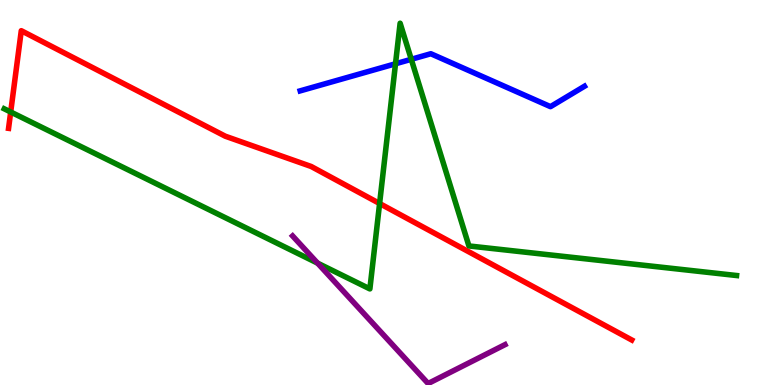[{'lines': ['blue', 'red'], 'intersections': []}, {'lines': ['green', 'red'], 'intersections': [{'x': 0.138, 'y': 7.09}, {'x': 4.9, 'y': 4.71}]}, {'lines': ['purple', 'red'], 'intersections': []}, {'lines': ['blue', 'green'], 'intersections': [{'x': 5.1, 'y': 8.34}, {'x': 5.31, 'y': 8.46}]}, {'lines': ['blue', 'purple'], 'intersections': []}, {'lines': ['green', 'purple'], 'intersections': [{'x': 4.1, 'y': 3.17}]}]